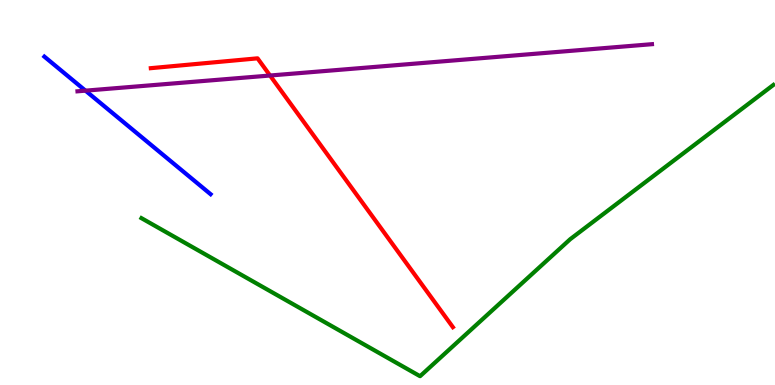[{'lines': ['blue', 'red'], 'intersections': []}, {'lines': ['green', 'red'], 'intersections': []}, {'lines': ['purple', 'red'], 'intersections': [{'x': 3.48, 'y': 8.04}]}, {'lines': ['blue', 'green'], 'intersections': []}, {'lines': ['blue', 'purple'], 'intersections': [{'x': 1.1, 'y': 7.65}]}, {'lines': ['green', 'purple'], 'intersections': []}]